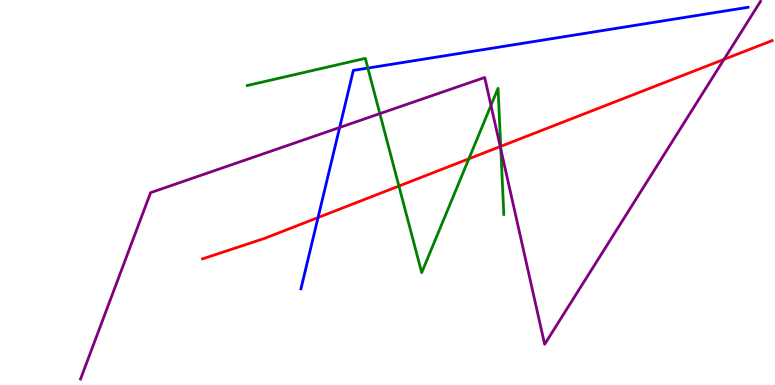[{'lines': ['blue', 'red'], 'intersections': [{'x': 4.1, 'y': 4.35}]}, {'lines': ['green', 'red'], 'intersections': [{'x': 5.15, 'y': 5.17}, {'x': 6.05, 'y': 5.88}, {'x': 6.46, 'y': 6.2}]}, {'lines': ['purple', 'red'], 'intersections': [{'x': 6.45, 'y': 6.19}, {'x': 9.34, 'y': 8.46}]}, {'lines': ['blue', 'green'], 'intersections': [{'x': 4.75, 'y': 8.23}]}, {'lines': ['blue', 'purple'], 'intersections': [{'x': 4.38, 'y': 6.69}]}, {'lines': ['green', 'purple'], 'intersections': [{'x': 4.9, 'y': 7.05}, {'x': 6.34, 'y': 7.26}, {'x': 6.46, 'y': 6.12}]}]